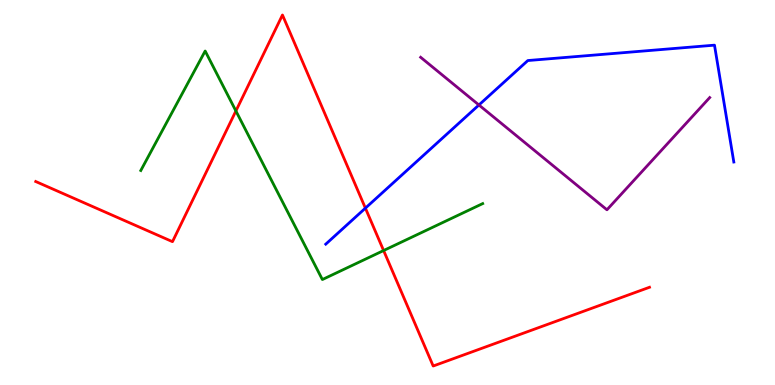[{'lines': ['blue', 'red'], 'intersections': [{'x': 4.71, 'y': 4.59}]}, {'lines': ['green', 'red'], 'intersections': [{'x': 3.04, 'y': 7.12}, {'x': 4.95, 'y': 3.49}]}, {'lines': ['purple', 'red'], 'intersections': []}, {'lines': ['blue', 'green'], 'intersections': []}, {'lines': ['blue', 'purple'], 'intersections': [{'x': 6.18, 'y': 7.27}]}, {'lines': ['green', 'purple'], 'intersections': []}]